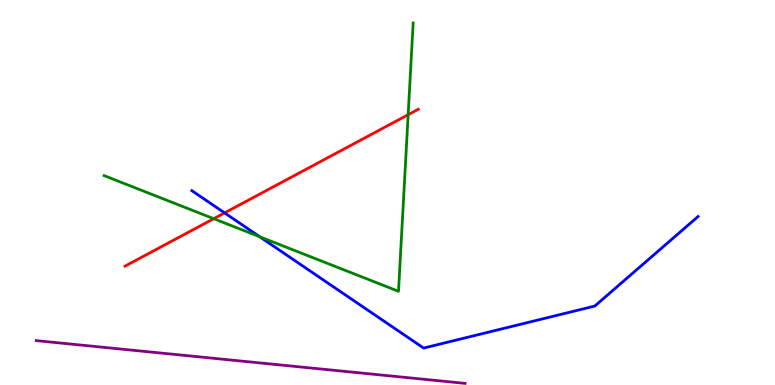[{'lines': ['blue', 'red'], 'intersections': [{'x': 2.9, 'y': 4.47}]}, {'lines': ['green', 'red'], 'intersections': [{'x': 2.76, 'y': 4.32}, {'x': 5.27, 'y': 7.02}]}, {'lines': ['purple', 'red'], 'intersections': []}, {'lines': ['blue', 'green'], 'intersections': [{'x': 3.35, 'y': 3.85}]}, {'lines': ['blue', 'purple'], 'intersections': []}, {'lines': ['green', 'purple'], 'intersections': []}]